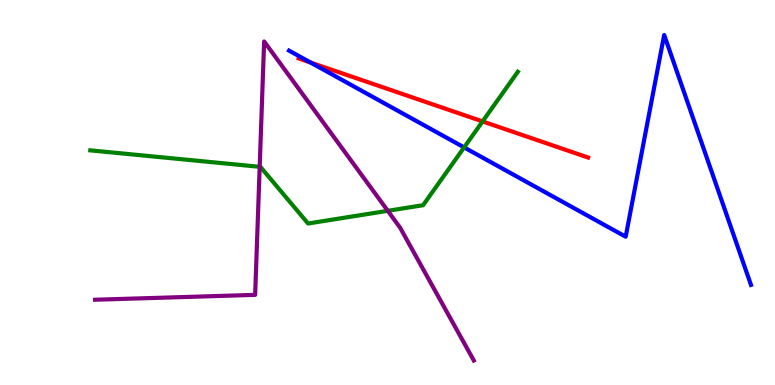[{'lines': ['blue', 'red'], 'intersections': [{'x': 4.01, 'y': 8.38}]}, {'lines': ['green', 'red'], 'intersections': [{'x': 6.23, 'y': 6.85}]}, {'lines': ['purple', 'red'], 'intersections': []}, {'lines': ['blue', 'green'], 'intersections': [{'x': 5.99, 'y': 6.17}]}, {'lines': ['blue', 'purple'], 'intersections': []}, {'lines': ['green', 'purple'], 'intersections': [{'x': 3.35, 'y': 5.67}, {'x': 5.0, 'y': 4.52}]}]